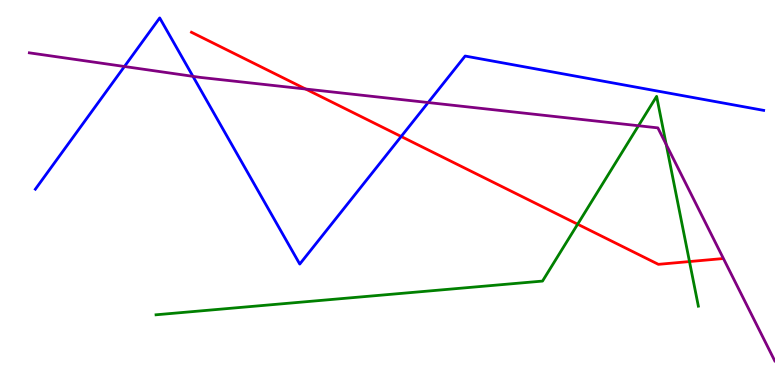[{'lines': ['blue', 'red'], 'intersections': [{'x': 5.18, 'y': 6.45}]}, {'lines': ['green', 'red'], 'intersections': [{'x': 7.45, 'y': 4.18}, {'x': 8.9, 'y': 3.21}]}, {'lines': ['purple', 'red'], 'intersections': [{'x': 3.94, 'y': 7.69}]}, {'lines': ['blue', 'green'], 'intersections': []}, {'lines': ['blue', 'purple'], 'intersections': [{'x': 1.61, 'y': 8.27}, {'x': 2.49, 'y': 8.02}, {'x': 5.52, 'y': 7.34}]}, {'lines': ['green', 'purple'], 'intersections': [{'x': 8.24, 'y': 6.73}, {'x': 8.6, 'y': 6.25}]}]